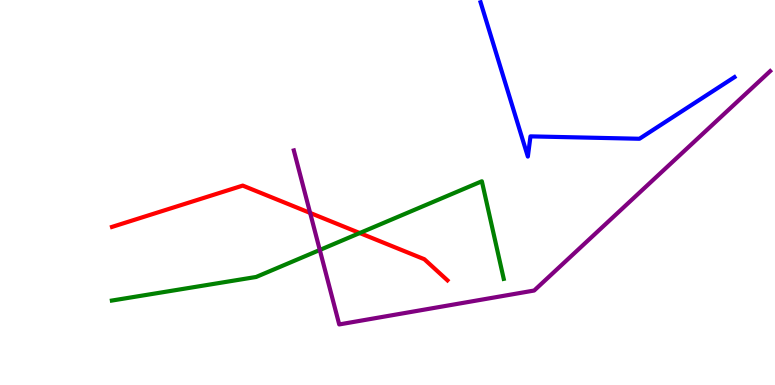[{'lines': ['blue', 'red'], 'intersections': []}, {'lines': ['green', 'red'], 'intersections': [{'x': 4.64, 'y': 3.95}]}, {'lines': ['purple', 'red'], 'intersections': [{'x': 4.0, 'y': 4.47}]}, {'lines': ['blue', 'green'], 'intersections': []}, {'lines': ['blue', 'purple'], 'intersections': []}, {'lines': ['green', 'purple'], 'intersections': [{'x': 4.13, 'y': 3.51}]}]